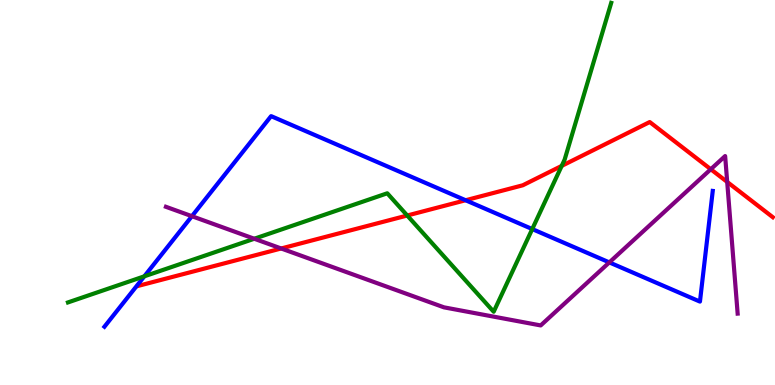[{'lines': ['blue', 'red'], 'intersections': [{'x': 6.01, 'y': 4.8}]}, {'lines': ['green', 'red'], 'intersections': [{'x': 5.25, 'y': 4.4}, {'x': 7.25, 'y': 5.69}]}, {'lines': ['purple', 'red'], 'intersections': [{'x': 3.63, 'y': 3.55}, {'x': 9.17, 'y': 5.6}, {'x': 9.38, 'y': 5.27}]}, {'lines': ['blue', 'green'], 'intersections': [{'x': 1.86, 'y': 2.82}, {'x': 6.87, 'y': 4.05}]}, {'lines': ['blue', 'purple'], 'intersections': [{'x': 2.48, 'y': 4.38}, {'x': 7.86, 'y': 3.18}]}, {'lines': ['green', 'purple'], 'intersections': [{'x': 3.28, 'y': 3.8}]}]